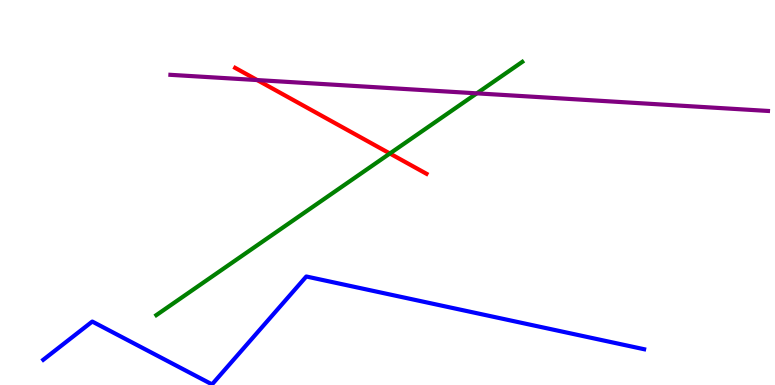[{'lines': ['blue', 'red'], 'intersections': []}, {'lines': ['green', 'red'], 'intersections': [{'x': 5.03, 'y': 6.01}]}, {'lines': ['purple', 'red'], 'intersections': [{'x': 3.32, 'y': 7.92}]}, {'lines': ['blue', 'green'], 'intersections': []}, {'lines': ['blue', 'purple'], 'intersections': []}, {'lines': ['green', 'purple'], 'intersections': [{'x': 6.15, 'y': 7.58}]}]